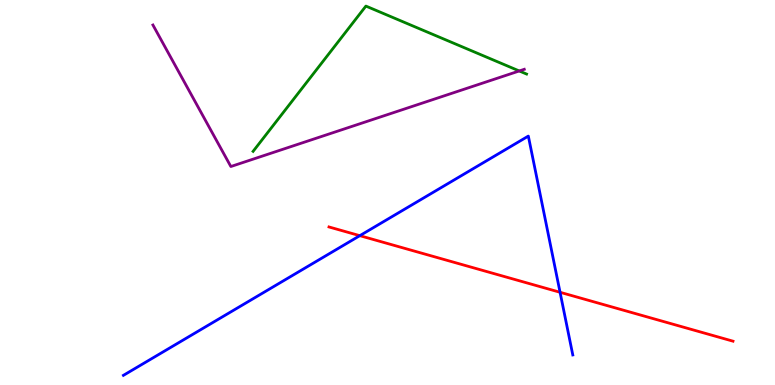[{'lines': ['blue', 'red'], 'intersections': [{'x': 4.64, 'y': 3.88}, {'x': 7.23, 'y': 2.41}]}, {'lines': ['green', 'red'], 'intersections': []}, {'lines': ['purple', 'red'], 'intersections': []}, {'lines': ['blue', 'green'], 'intersections': []}, {'lines': ['blue', 'purple'], 'intersections': []}, {'lines': ['green', 'purple'], 'intersections': [{'x': 6.7, 'y': 8.16}]}]